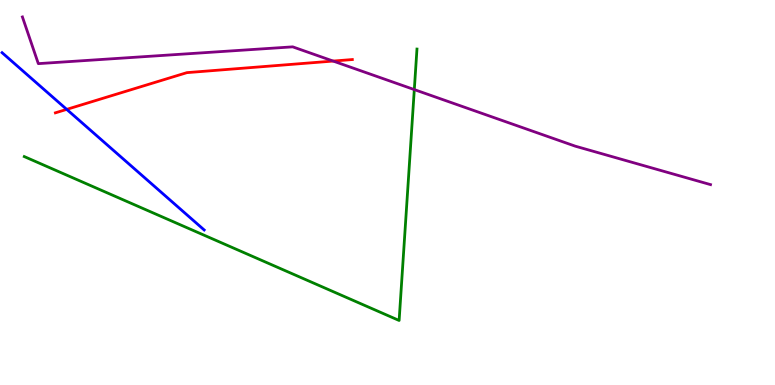[{'lines': ['blue', 'red'], 'intersections': [{'x': 0.861, 'y': 7.16}]}, {'lines': ['green', 'red'], 'intersections': []}, {'lines': ['purple', 'red'], 'intersections': [{'x': 4.3, 'y': 8.41}]}, {'lines': ['blue', 'green'], 'intersections': []}, {'lines': ['blue', 'purple'], 'intersections': []}, {'lines': ['green', 'purple'], 'intersections': [{'x': 5.35, 'y': 7.67}]}]